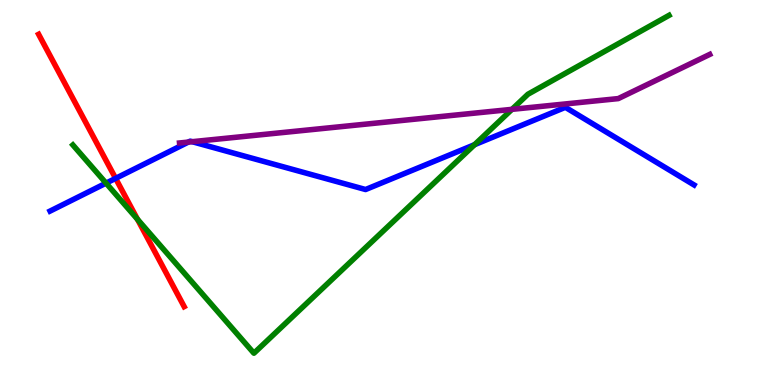[{'lines': ['blue', 'red'], 'intersections': [{'x': 1.49, 'y': 5.37}]}, {'lines': ['green', 'red'], 'intersections': [{'x': 1.77, 'y': 4.3}]}, {'lines': ['purple', 'red'], 'intersections': []}, {'lines': ['blue', 'green'], 'intersections': [{'x': 1.37, 'y': 5.24}, {'x': 6.12, 'y': 6.24}]}, {'lines': ['blue', 'purple'], 'intersections': [{'x': 2.43, 'y': 6.31}, {'x': 2.48, 'y': 6.32}]}, {'lines': ['green', 'purple'], 'intersections': [{'x': 6.61, 'y': 7.16}]}]